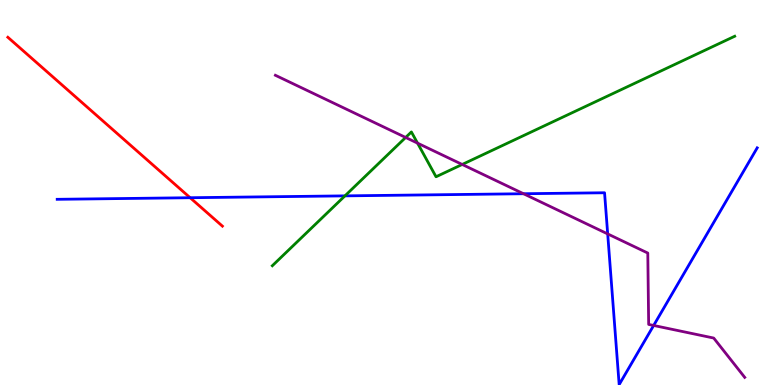[{'lines': ['blue', 'red'], 'intersections': [{'x': 2.45, 'y': 4.86}]}, {'lines': ['green', 'red'], 'intersections': []}, {'lines': ['purple', 'red'], 'intersections': []}, {'lines': ['blue', 'green'], 'intersections': [{'x': 4.45, 'y': 4.91}]}, {'lines': ['blue', 'purple'], 'intersections': [{'x': 6.76, 'y': 4.97}, {'x': 7.84, 'y': 3.92}, {'x': 8.43, 'y': 1.55}]}, {'lines': ['green', 'purple'], 'intersections': [{'x': 5.23, 'y': 6.43}, {'x': 5.39, 'y': 6.28}, {'x': 5.96, 'y': 5.73}]}]